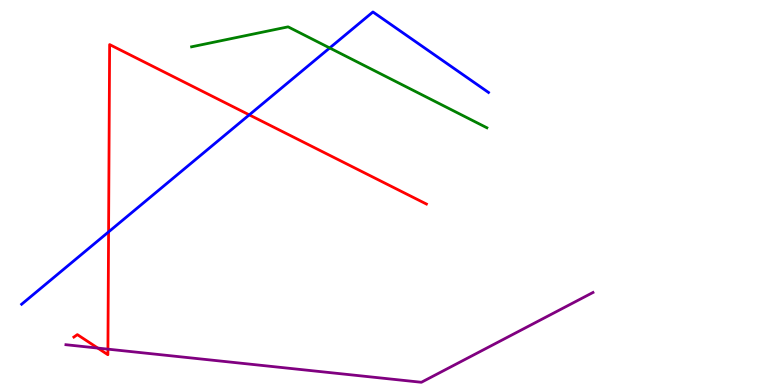[{'lines': ['blue', 'red'], 'intersections': [{'x': 1.4, 'y': 3.98}, {'x': 3.22, 'y': 7.02}]}, {'lines': ['green', 'red'], 'intersections': []}, {'lines': ['purple', 'red'], 'intersections': [{'x': 1.26, 'y': 0.959}, {'x': 1.39, 'y': 0.931}]}, {'lines': ['blue', 'green'], 'intersections': [{'x': 4.25, 'y': 8.75}]}, {'lines': ['blue', 'purple'], 'intersections': []}, {'lines': ['green', 'purple'], 'intersections': []}]